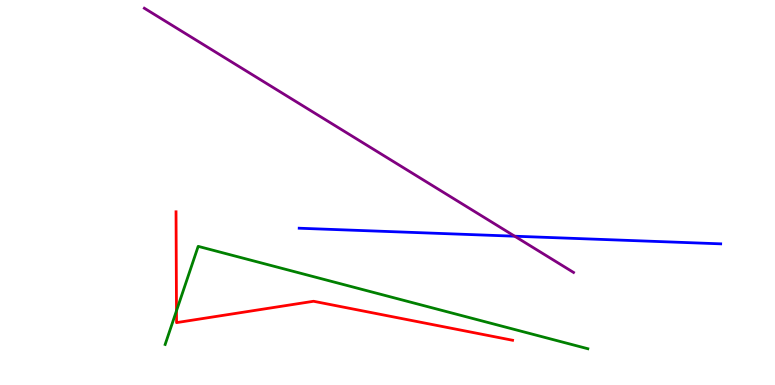[{'lines': ['blue', 'red'], 'intersections': []}, {'lines': ['green', 'red'], 'intersections': [{'x': 2.28, 'y': 1.93}]}, {'lines': ['purple', 'red'], 'intersections': []}, {'lines': ['blue', 'green'], 'intersections': []}, {'lines': ['blue', 'purple'], 'intersections': [{'x': 6.64, 'y': 3.86}]}, {'lines': ['green', 'purple'], 'intersections': []}]